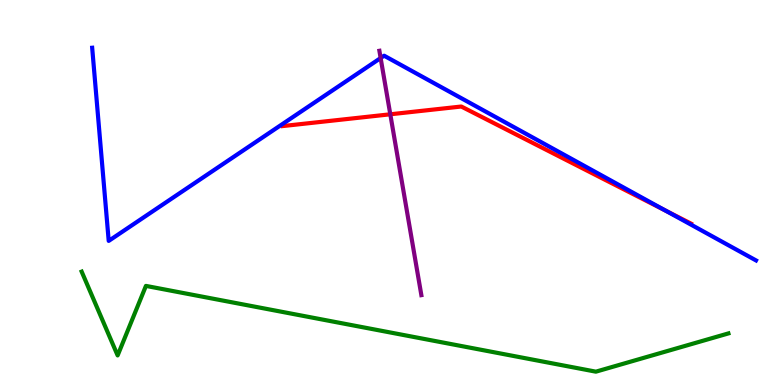[{'lines': ['blue', 'red'], 'intersections': [{'x': 8.59, 'y': 4.53}]}, {'lines': ['green', 'red'], 'intersections': []}, {'lines': ['purple', 'red'], 'intersections': [{'x': 5.04, 'y': 7.03}]}, {'lines': ['blue', 'green'], 'intersections': []}, {'lines': ['blue', 'purple'], 'intersections': [{'x': 4.91, 'y': 8.49}]}, {'lines': ['green', 'purple'], 'intersections': []}]